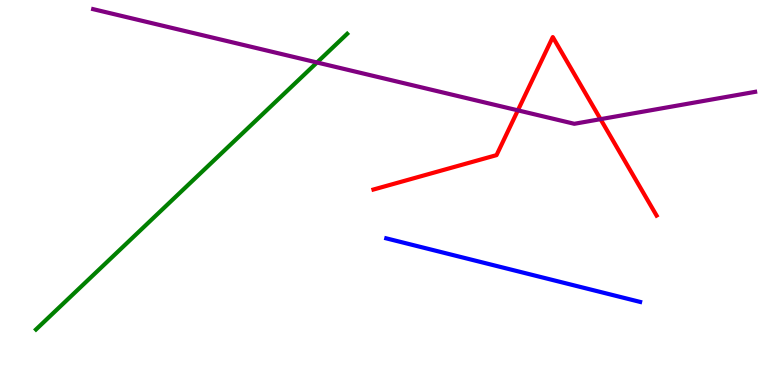[{'lines': ['blue', 'red'], 'intersections': []}, {'lines': ['green', 'red'], 'intersections': []}, {'lines': ['purple', 'red'], 'intersections': [{'x': 6.68, 'y': 7.13}, {'x': 7.75, 'y': 6.9}]}, {'lines': ['blue', 'green'], 'intersections': []}, {'lines': ['blue', 'purple'], 'intersections': []}, {'lines': ['green', 'purple'], 'intersections': [{'x': 4.09, 'y': 8.38}]}]